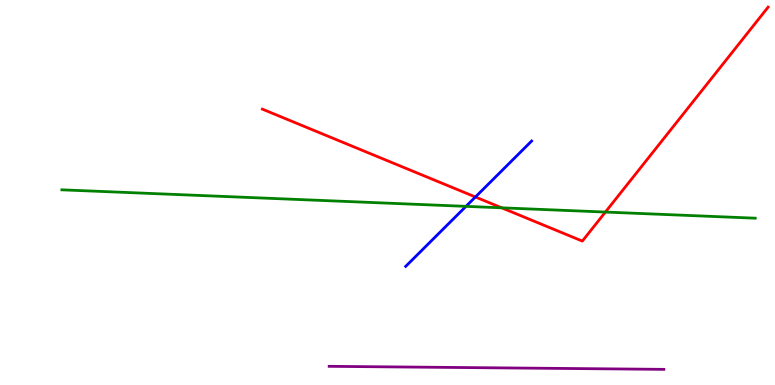[{'lines': ['blue', 'red'], 'intersections': [{'x': 6.13, 'y': 4.88}]}, {'lines': ['green', 'red'], 'intersections': [{'x': 6.47, 'y': 4.6}, {'x': 7.81, 'y': 4.49}]}, {'lines': ['purple', 'red'], 'intersections': []}, {'lines': ['blue', 'green'], 'intersections': [{'x': 6.01, 'y': 4.64}]}, {'lines': ['blue', 'purple'], 'intersections': []}, {'lines': ['green', 'purple'], 'intersections': []}]